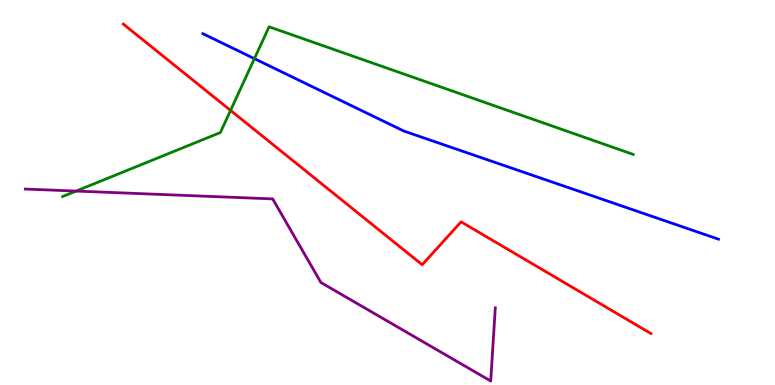[{'lines': ['blue', 'red'], 'intersections': []}, {'lines': ['green', 'red'], 'intersections': [{'x': 2.97, 'y': 7.13}]}, {'lines': ['purple', 'red'], 'intersections': []}, {'lines': ['blue', 'green'], 'intersections': [{'x': 3.28, 'y': 8.48}]}, {'lines': ['blue', 'purple'], 'intersections': []}, {'lines': ['green', 'purple'], 'intersections': [{'x': 0.982, 'y': 5.04}]}]